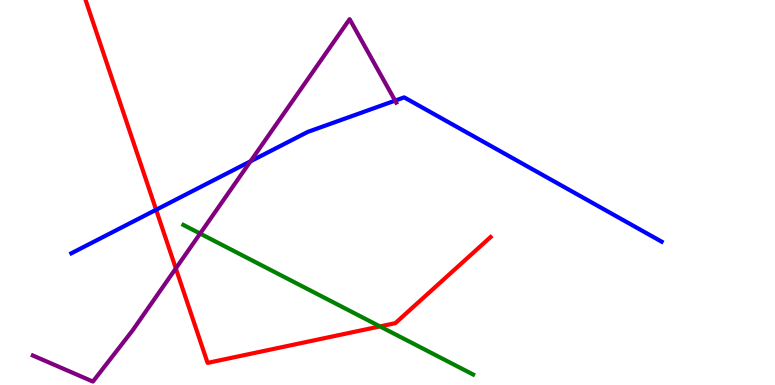[{'lines': ['blue', 'red'], 'intersections': [{'x': 2.01, 'y': 4.55}]}, {'lines': ['green', 'red'], 'intersections': [{'x': 4.9, 'y': 1.52}]}, {'lines': ['purple', 'red'], 'intersections': [{'x': 2.27, 'y': 3.03}]}, {'lines': ['blue', 'green'], 'intersections': []}, {'lines': ['blue', 'purple'], 'intersections': [{'x': 3.23, 'y': 5.81}, {'x': 5.1, 'y': 7.39}]}, {'lines': ['green', 'purple'], 'intersections': [{'x': 2.58, 'y': 3.93}]}]